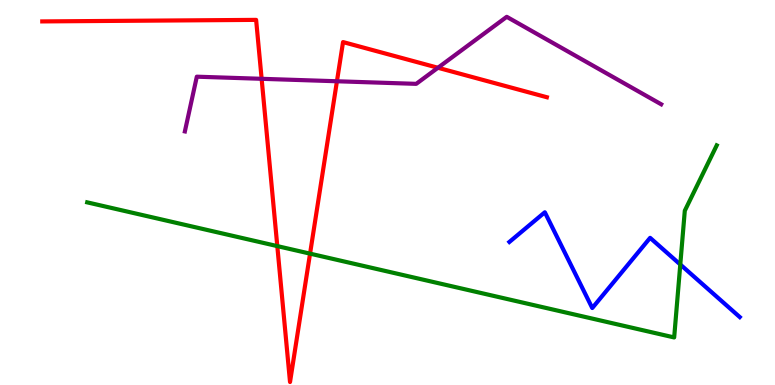[{'lines': ['blue', 'red'], 'intersections': []}, {'lines': ['green', 'red'], 'intersections': [{'x': 3.58, 'y': 3.61}, {'x': 4.0, 'y': 3.41}]}, {'lines': ['purple', 'red'], 'intersections': [{'x': 3.38, 'y': 7.95}, {'x': 4.35, 'y': 7.89}, {'x': 5.65, 'y': 8.24}]}, {'lines': ['blue', 'green'], 'intersections': [{'x': 8.78, 'y': 3.13}]}, {'lines': ['blue', 'purple'], 'intersections': []}, {'lines': ['green', 'purple'], 'intersections': []}]